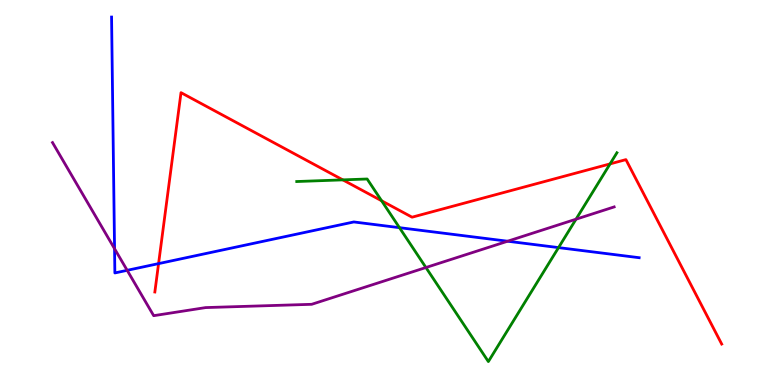[{'lines': ['blue', 'red'], 'intersections': [{'x': 2.05, 'y': 3.15}]}, {'lines': ['green', 'red'], 'intersections': [{'x': 4.42, 'y': 5.33}, {'x': 4.92, 'y': 4.79}, {'x': 7.87, 'y': 5.74}]}, {'lines': ['purple', 'red'], 'intersections': []}, {'lines': ['blue', 'green'], 'intersections': [{'x': 5.15, 'y': 4.09}, {'x': 7.21, 'y': 3.57}]}, {'lines': ['blue', 'purple'], 'intersections': [{'x': 1.48, 'y': 3.54}, {'x': 1.64, 'y': 2.98}, {'x': 6.55, 'y': 3.73}]}, {'lines': ['green', 'purple'], 'intersections': [{'x': 5.5, 'y': 3.05}, {'x': 7.43, 'y': 4.31}]}]